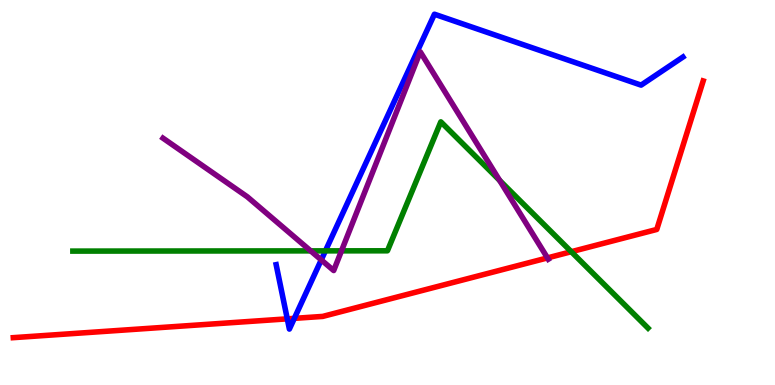[{'lines': ['blue', 'red'], 'intersections': [{'x': 3.71, 'y': 1.72}, {'x': 3.8, 'y': 1.73}]}, {'lines': ['green', 'red'], 'intersections': [{'x': 7.37, 'y': 3.46}]}, {'lines': ['purple', 'red'], 'intersections': [{'x': 7.06, 'y': 3.3}]}, {'lines': ['blue', 'green'], 'intersections': [{'x': 4.2, 'y': 3.48}]}, {'lines': ['blue', 'purple'], 'intersections': [{'x': 4.15, 'y': 3.25}]}, {'lines': ['green', 'purple'], 'intersections': [{'x': 4.01, 'y': 3.48}, {'x': 4.41, 'y': 3.48}, {'x': 6.45, 'y': 5.31}]}]